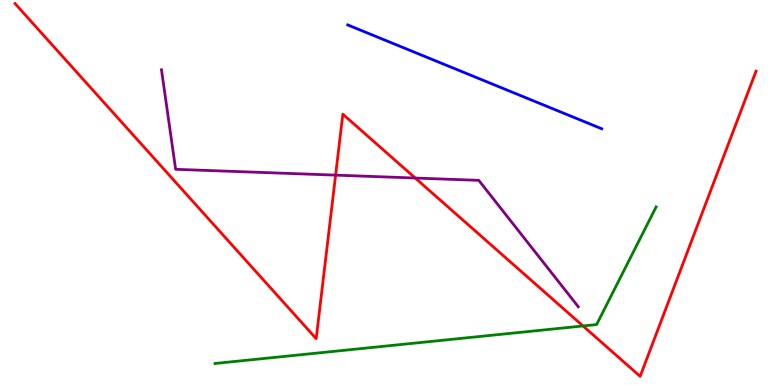[{'lines': ['blue', 'red'], 'intersections': []}, {'lines': ['green', 'red'], 'intersections': [{'x': 7.52, 'y': 1.53}]}, {'lines': ['purple', 'red'], 'intersections': [{'x': 4.33, 'y': 5.45}, {'x': 5.36, 'y': 5.38}]}, {'lines': ['blue', 'green'], 'intersections': []}, {'lines': ['blue', 'purple'], 'intersections': []}, {'lines': ['green', 'purple'], 'intersections': []}]